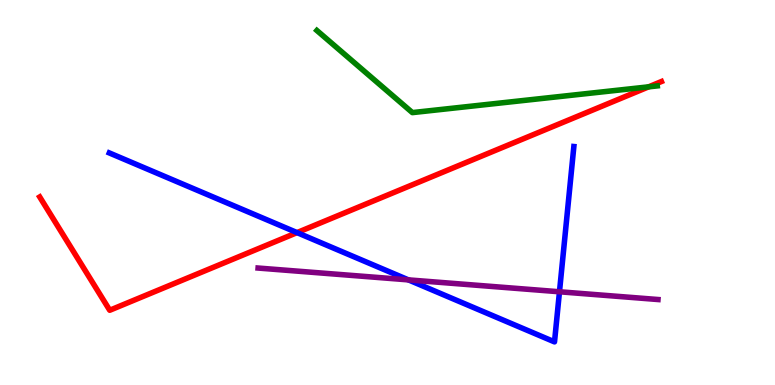[{'lines': ['blue', 'red'], 'intersections': [{'x': 3.83, 'y': 3.96}]}, {'lines': ['green', 'red'], 'intersections': [{'x': 8.37, 'y': 7.74}]}, {'lines': ['purple', 'red'], 'intersections': []}, {'lines': ['blue', 'green'], 'intersections': []}, {'lines': ['blue', 'purple'], 'intersections': [{'x': 5.27, 'y': 2.73}, {'x': 7.22, 'y': 2.42}]}, {'lines': ['green', 'purple'], 'intersections': []}]